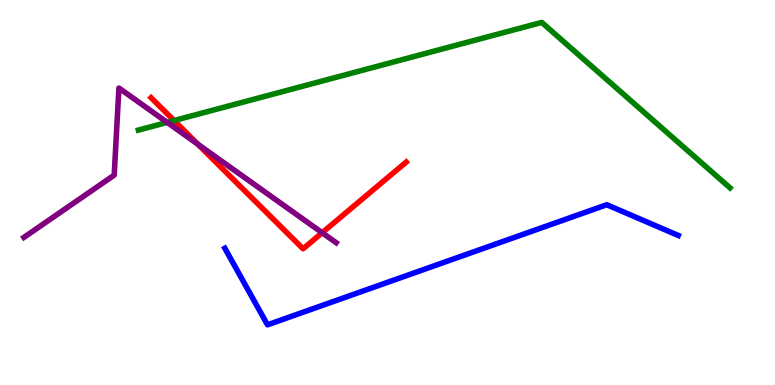[{'lines': ['blue', 'red'], 'intersections': []}, {'lines': ['green', 'red'], 'intersections': [{'x': 2.25, 'y': 6.87}]}, {'lines': ['purple', 'red'], 'intersections': [{'x': 2.55, 'y': 6.25}, {'x': 4.16, 'y': 3.95}]}, {'lines': ['blue', 'green'], 'intersections': []}, {'lines': ['blue', 'purple'], 'intersections': []}, {'lines': ['green', 'purple'], 'intersections': [{'x': 2.16, 'y': 6.82}]}]